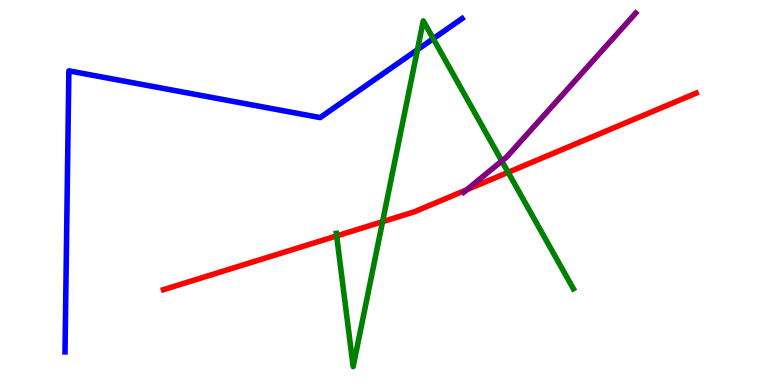[{'lines': ['blue', 'red'], 'intersections': []}, {'lines': ['green', 'red'], 'intersections': [{'x': 4.34, 'y': 3.87}, {'x': 4.94, 'y': 4.24}, {'x': 6.56, 'y': 5.52}]}, {'lines': ['purple', 'red'], 'intersections': [{'x': 6.02, 'y': 5.07}]}, {'lines': ['blue', 'green'], 'intersections': [{'x': 5.39, 'y': 8.71}, {'x': 5.59, 'y': 9.0}]}, {'lines': ['blue', 'purple'], 'intersections': []}, {'lines': ['green', 'purple'], 'intersections': [{'x': 6.47, 'y': 5.82}]}]